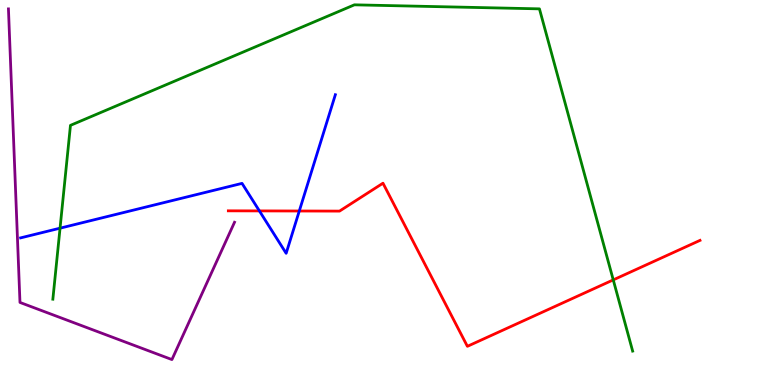[{'lines': ['blue', 'red'], 'intersections': [{'x': 3.35, 'y': 4.52}, {'x': 3.86, 'y': 4.52}]}, {'lines': ['green', 'red'], 'intersections': [{'x': 7.91, 'y': 2.73}]}, {'lines': ['purple', 'red'], 'intersections': []}, {'lines': ['blue', 'green'], 'intersections': [{'x': 0.775, 'y': 4.07}]}, {'lines': ['blue', 'purple'], 'intersections': []}, {'lines': ['green', 'purple'], 'intersections': []}]